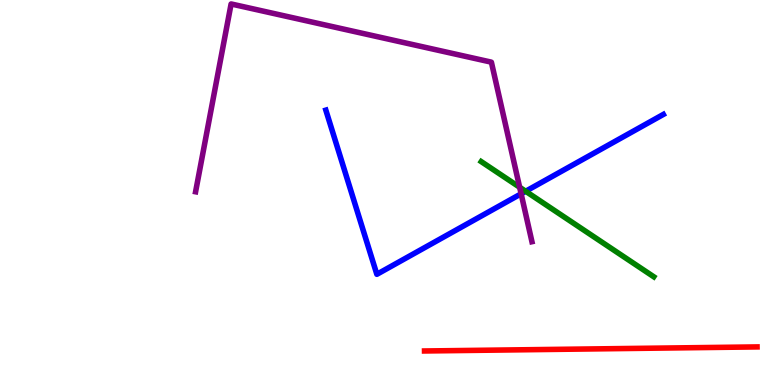[{'lines': ['blue', 'red'], 'intersections': []}, {'lines': ['green', 'red'], 'intersections': []}, {'lines': ['purple', 'red'], 'intersections': []}, {'lines': ['blue', 'green'], 'intersections': [{'x': 6.78, 'y': 5.03}]}, {'lines': ['blue', 'purple'], 'intersections': [{'x': 6.72, 'y': 4.97}]}, {'lines': ['green', 'purple'], 'intersections': [{'x': 6.71, 'y': 5.14}]}]